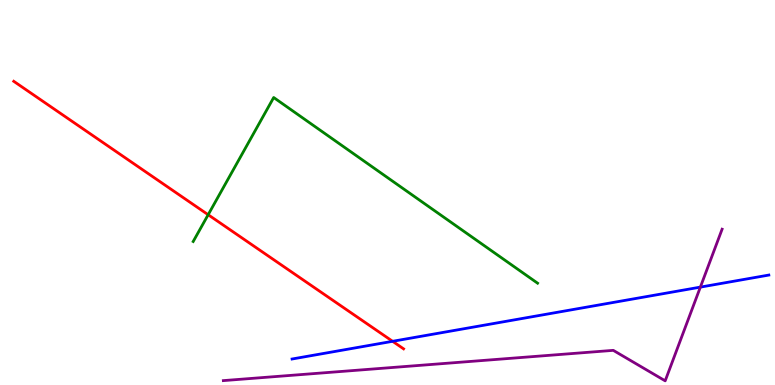[{'lines': ['blue', 'red'], 'intersections': [{'x': 5.07, 'y': 1.13}]}, {'lines': ['green', 'red'], 'intersections': [{'x': 2.69, 'y': 4.42}]}, {'lines': ['purple', 'red'], 'intersections': []}, {'lines': ['blue', 'green'], 'intersections': []}, {'lines': ['blue', 'purple'], 'intersections': [{'x': 9.04, 'y': 2.54}]}, {'lines': ['green', 'purple'], 'intersections': []}]